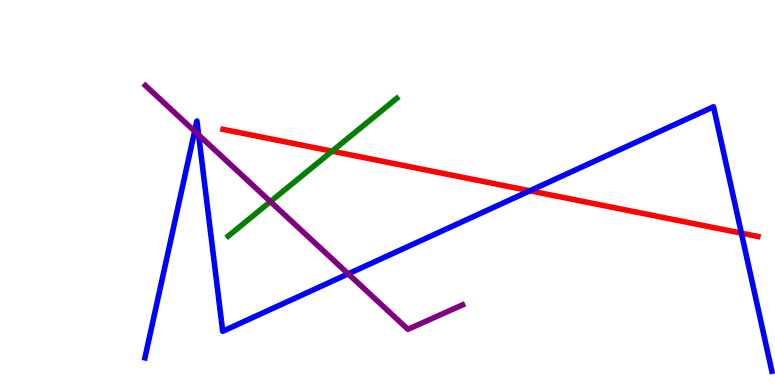[{'lines': ['blue', 'red'], 'intersections': [{'x': 6.84, 'y': 5.04}, {'x': 9.57, 'y': 3.94}]}, {'lines': ['green', 'red'], 'intersections': [{'x': 4.28, 'y': 6.07}]}, {'lines': ['purple', 'red'], 'intersections': []}, {'lines': ['blue', 'green'], 'intersections': []}, {'lines': ['blue', 'purple'], 'intersections': [{'x': 2.51, 'y': 6.59}, {'x': 2.56, 'y': 6.5}, {'x': 4.49, 'y': 2.89}]}, {'lines': ['green', 'purple'], 'intersections': [{'x': 3.49, 'y': 4.76}]}]